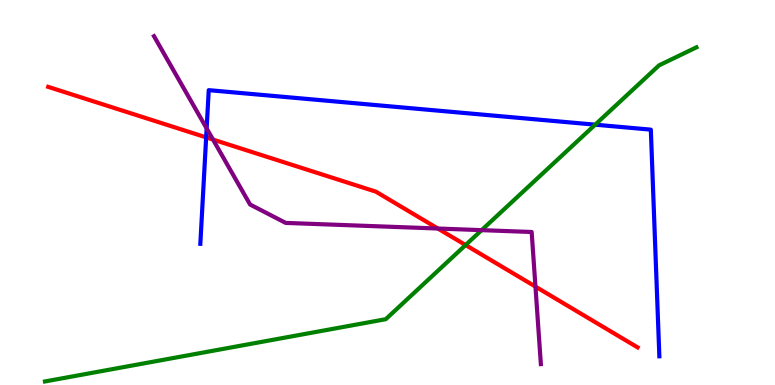[{'lines': ['blue', 'red'], 'intersections': [{'x': 2.66, 'y': 6.43}]}, {'lines': ['green', 'red'], 'intersections': [{'x': 6.01, 'y': 3.64}]}, {'lines': ['purple', 'red'], 'intersections': [{'x': 2.75, 'y': 6.37}, {'x': 5.65, 'y': 4.06}, {'x': 6.91, 'y': 2.56}]}, {'lines': ['blue', 'green'], 'intersections': [{'x': 7.68, 'y': 6.76}]}, {'lines': ['blue', 'purple'], 'intersections': [{'x': 2.67, 'y': 6.66}]}, {'lines': ['green', 'purple'], 'intersections': [{'x': 6.21, 'y': 4.02}]}]